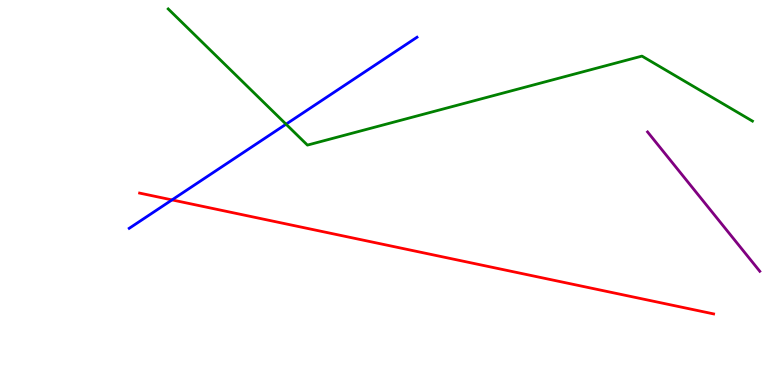[{'lines': ['blue', 'red'], 'intersections': [{'x': 2.22, 'y': 4.81}]}, {'lines': ['green', 'red'], 'intersections': []}, {'lines': ['purple', 'red'], 'intersections': []}, {'lines': ['blue', 'green'], 'intersections': [{'x': 3.69, 'y': 6.77}]}, {'lines': ['blue', 'purple'], 'intersections': []}, {'lines': ['green', 'purple'], 'intersections': []}]